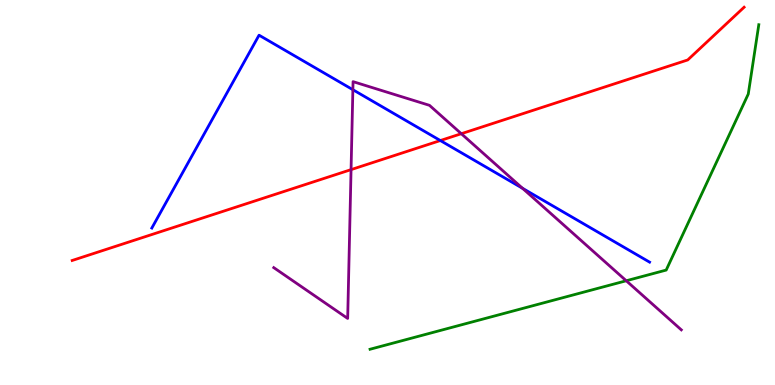[{'lines': ['blue', 'red'], 'intersections': [{'x': 5.68, 'y': 6.35}]}, {'lines': ['green', 'red'], 'intersections': []}, {'lines': ['purple', 'red'], 'intersections': [{'x': 4.53, 'y': 5.59}, {'x': 5.95, 'y': 6.53}]}, {'lines': ['blue', 'green'], 'intersections': []}, {'lines': ['blue', 'purple'], 'intersections': [{'x': 4.55, 'y': 7.67}, {'x': 6.74, 'y': 5.11}]}, {'lines': ['green', 'purple'], 'intersections': [{'x': 8.08, 'y': 2.71}]}]